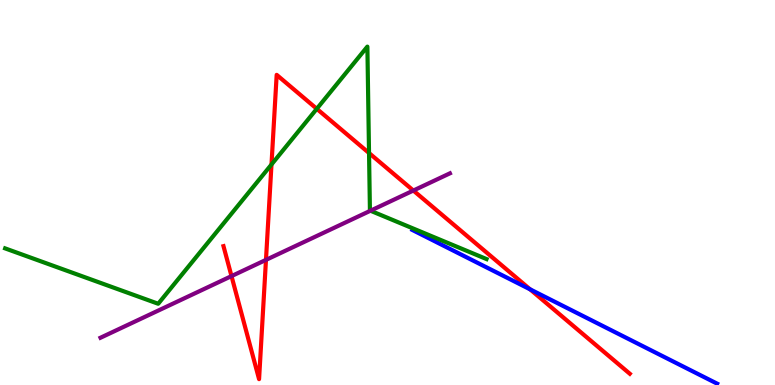[{'lines': ['blue', 'red'], 'intersections': [{'x': 6.84, 'y': 2.49}]}, {'lines': ['green', 'red'], 'intersections': [{'x': 3.5, 'y': 5.73}, {'x': 4.09, 'y': 7.17}, {'x': 4.76, 'y': 6.03}]}, {'lines': ['purple', 'red'], 'intersections': [{'x': 2.99, 'y': 2.83}, {'x': 3.43, 'y': 3.25}, {'x': 5.33, 'y': 5.05}]}, {'lines': ['blue', 'green'], 'intersections': []}, {'lines': ['blue', 'purple'], 'intersections': []}, {'lines': ['green', 'purple'], 'intersections': [{'x': 4.78, 'y': 4.53}]}]